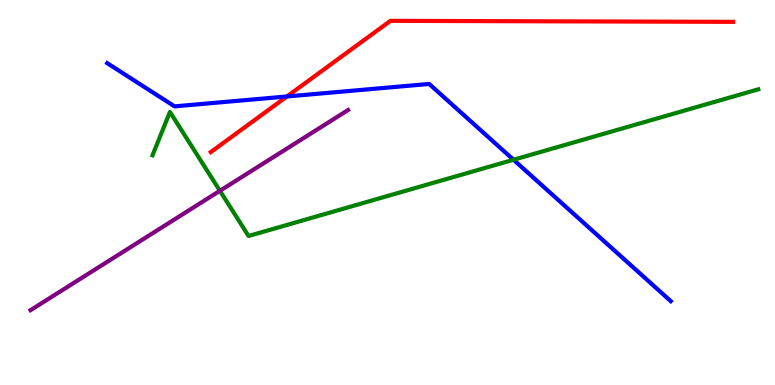[{'lines': ['blue', 'red'], 'intersections': [{'x': 3.7, 'y': 7.49}]}, {'lines': ['green', 'red'], 'intersections': []}, {'lines': ['purple', 'red'], 'intersections': []}, {'lines': ['blue', 'green'], 'intersections': [{'x': 6.63, 'y': 5.85}]}, {'lines': ['blue', 'purple'], 'intersections': []}, {'lines': ['green', 'purple'], 'intersections': [{'x': 2.84, 'y': 5.04}]}]